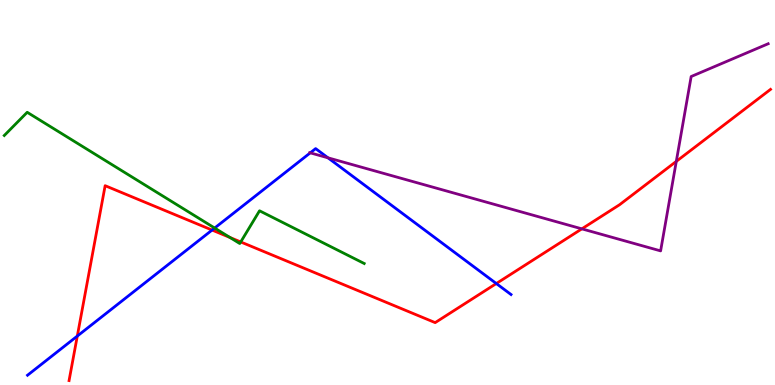[{'lines': ['blue', 'red'], 'intersections': [{'x': 0.997, 'y': 1.27}, {'x': 2.74, 'y': 4.02}, {'x': 6.4, 'y': 2.64}]}, {'lines': ['green', 'red'], 'intersections': [{'x': 2.97, 'y': 3.83}, {'x': 3.11, 'y': 3.72}]}, {'lines': ['purple', 'red'], 'intersections': [{'x': 7.51, 'y': 4.06}, {'x': 8.73, 'y': 5.81}]}, {'lines': ['blue', 'green'], 'intersections': [{'x': 2.77, 'y': 4.08}]}, {'lines': ['blue', 'purple'], 'intersections': [{'x': 4.0, 'y': 6.03}, {'x': 4.23, 'y': 5.9}]}, {'lines': ['green', 'purple'], 'intersections': []}]